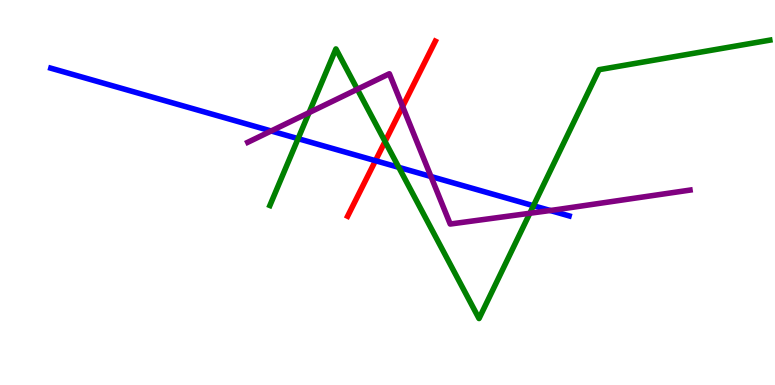[{'lines': ['blue', 'red'], 'intersections': [{'x': 4.84, 'y': 5.83}]}, {'lines': ['green', 'red'], 'intersections': [{'x': 4.97, 'y': 6.32}]}, {'lines': ['purple', 'red'], 'intersections': [{'x': 5.2, 'y': 7.23}]}, {'lines': ['blue', 'green'], 'intersections': [{'x': 3.85, 'y': 6.4}, {'x': 5.15, 'y': 5.65}, {'x': 6.88, 'y': 4.66}]}, {'lines': ['blue', 'purple'], 'intersections': [{'x': 3.5, 'y': 6.6}, {'x': 5.56, 'y': 5.42}, {'x': 7.1, 'y': 4.53}]}, {'lines': ['green', 'purple'], 'intersections': [{'x': 3.99, 'y': 7.07}, {'x': 4.61, 'y': 7.68}, {'x': 6.84, 'y': 4.46}]}]